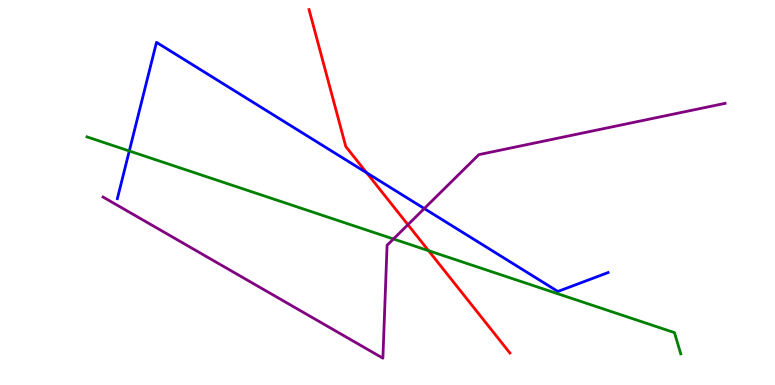[{'lines': ['blue', 'red'], 'intersections': [{'x': 4.73, 'y': 5.51}]}, {'lines': ['green', 'red'], 'intersections': [{'x': 5.53, 'y': 3.49}]}, {'lines': ['purple', 'red'], 'intersections': [{'x': 5.26, 'y': 4.16}]}, {'lines': ['blue', 'green'], 'intersections': [{'x': 1.67, 'y': 6.08}]}, {'lines': ['blue', 'purple'], 'intersections': [{'x': 5.47, 'y': 4.58}]}, {'lines': ['green', 'purple'], 'intersections': [{'x': 5.08, 'y': 3.79}]}]